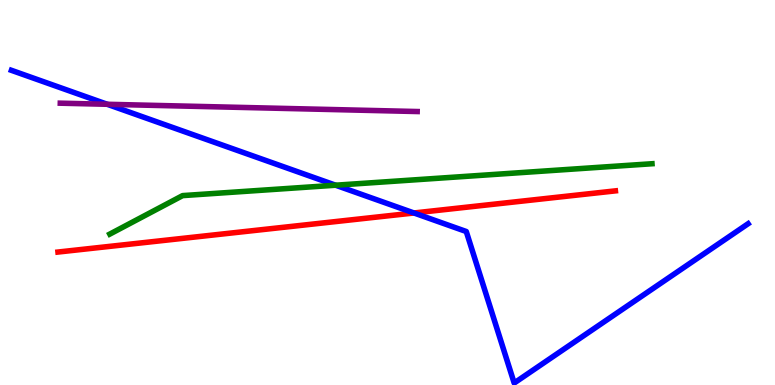[{'lines': ['blue', 'red'], 'intersections': [{'x': 5.34, 'y': 4.47}]}, {'lines': ['green', 'red'], 'intersections': []}, {'lines': ['purple', 'red'], 'intersections': []}, {'lines': ['blue', 'green'], 'intersections': [{'x': 4.33, 'y': 5.19}]}, {'lines': ['blue', 'purple'], 'intersections': [{'x': 1.38, 'y': 7.29}]}, {'lines': ['green', 'purple'], 'intersections': []}]